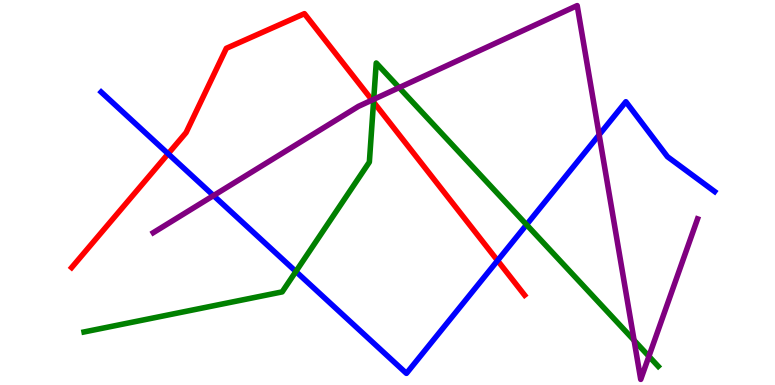[{'lines': ['blue', 'red'], 'intersections': [{'x': 2.17, 'y': 6.01}, {'x': 6.42, 'y': 3.23}]}, {'lines': ['green', 'red'], 'intersections': [{'x': 4.82, 'y': 7.35}]}, {'lines': ['purple', 'red'], 'intersections': [{'x': 4.8, 'y': 7.4}]}, {'lines': ['blue', 'green'], 'intersections': [{'x': 3.82, 'y': 2.95}, {'x': 6.79, 'y': 4.16}]}, {'lines': ['blue', 'purple'], 'intersections': [{'x': 2.75, 'y': 4.92}, {'x': 7.73, 'y': 6.5}]}, {'lines': ['green', 'purple'], 'intersections': [{'x': 4.82, 'y': 7.42}, {'x': 5.15, 'y': 7.72}, {'x': 8.18, 'y': 1.16}, {'x': 8.37, 'y': 0.745}]}]